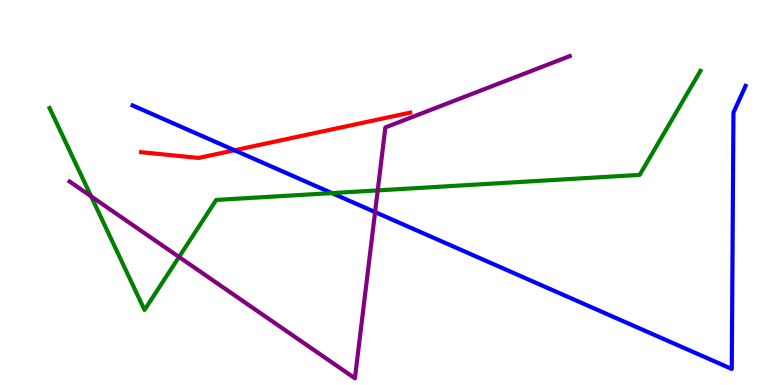[{'lines': ['blue', 'red'], 'intersections': [{'x': 3.03, 'y': 6.1}]}, {'lines': ['green', 'red'], 'intersections': []}, {'lines': ['purple', 'red'], 'intersections': []}, {'lines': ['blue', 'green'], 'intersections': [{'x': 4.28, 'y': 4.98}]}, {'lines': ['blue', 'purple'], 'intersections': [{'x': 4.84, 'y': 4.49}]}, {'lines': ['green', 'purple'], 'intersections': [{'x': 1.18, 'y': 4.9}, {'x': 2.31, 'y': 3.33}, {'x': 4.87, 'y': 5.05}]}]